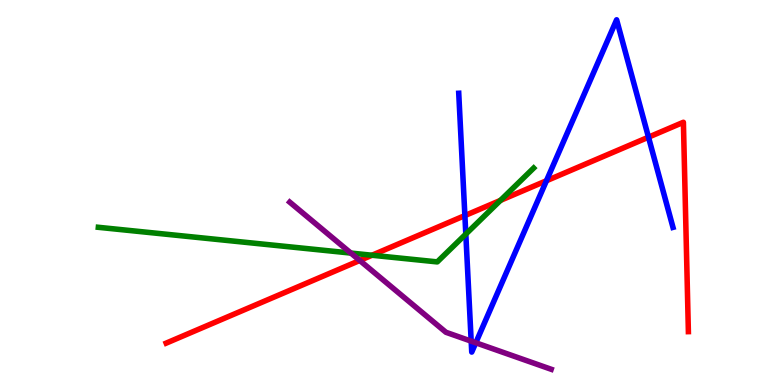[{'lines': ['blue', 'red'], 'intersections': [{'x': 6.0, 'y': 4.4}, {'x': 7.05, 'y': 5.31}, {'x': 8.37, 'y': 6.44}]}, {'lines': ['green', 'red'], 'intersections': [{'x': 4.8, 'y': 3.37}, {'x': 6.46, 'y': 4.79}]}, {'lines': ['purple', 'red'], 'intersections': [{'x': 4.64, 'y': 3.23}]}, {'lines': ['blue', 'green'], 'intersections': [{'x': 6.01, 'y': 3.92}]}, {'lines': ['blue', 'purple'], 'intersections': [{'x': 6.08, 'y': 1.14}, {'x': 6.14, 'y': 1.1}]}, {'lines': ['green', 'purple'], 'intersections': [{'x': 4.53, 'y': 3.43}]}]